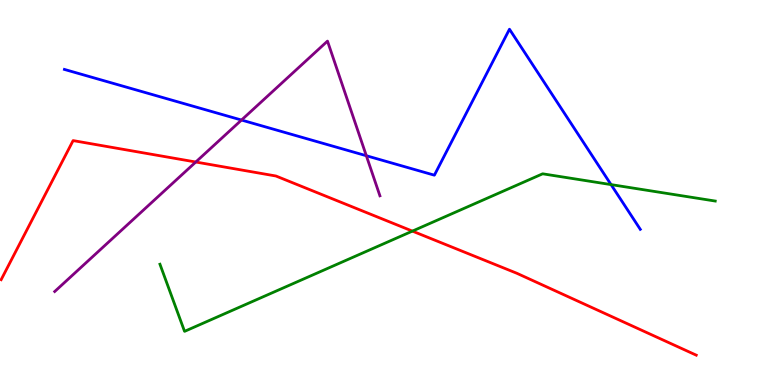[{'lines': ['blue', 'red'], 'intersections': []}, {'lines': ['green', 'red'], 'intersections': [{'x': 5.32, 'y': 4.0}]}, {'lines': ['purple', 'red'], 'intersections': [{'x': 2.53, 'y': 5.79}]}, {'lines': ['blue', 'green'], 'intersections': [{'x': 7.88, 'y': 5.21}]}, {'lines': ['blue', 'purple'], 'intersections': [{'x': 3.12, 'y': 6.88}, {'x': 4.73, 'y': 5.96}]}, {'lines': ['green', 'purple'], 'intersections': []}]